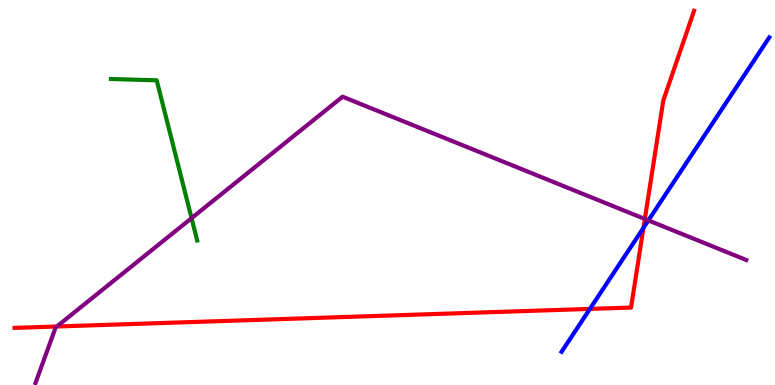[{'lines': ['blue', 'red'], 'intersections': [{'x': 7.61, 'y': 1.98}, {'x': 8.3, 'y': 4.08}]}, {'lines': ['green', 'red'], 'intersections': []}, {'lines': ['purple', 'red'], 'intersections': [{'x': 0.733, 'y': 1.52}, {'x': 8.32, 'y': 4.31}]}, {'lines': ['blue', 'green'], 'intersections': []}, {'lines': ['blue', 'purple'], 'intersections': [{'x': 8.37, 'y': 4.28}]}, {'lines': ['green', 'purple'], 'intersections': [{'x': 2.47, 'y': 4.33}]}]